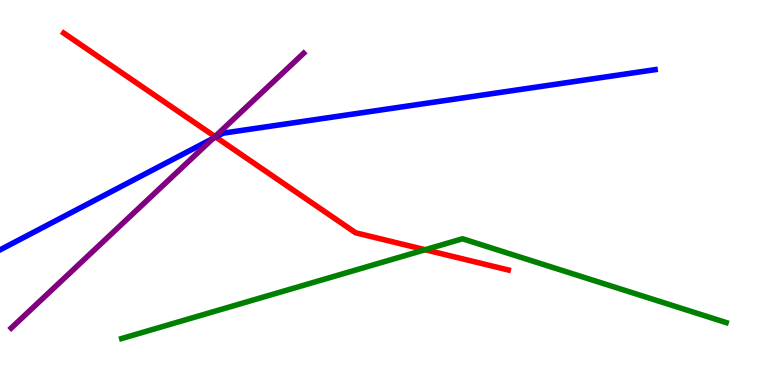[{'lines': ['blue', 'red'], 'intersections': [{'x': 2.78, 'y': 6.44}]}, {'lines': ['green', 'red'], 'intersections': [{'x': 5.49, 'y': 3.51}]}, {'lines': ['purple', 'red'], 'intersections': [{'x': 2.77, 'y': 6.45}]}, {'lines': ['blue', 'green'], 'intersections': []}, {'lines': ['blue', 'purple'], 'intersections': [{'x': 2.75, 'y': 6.41}]}, {'lines': ['green', 'purple'], 'intersections': []}]